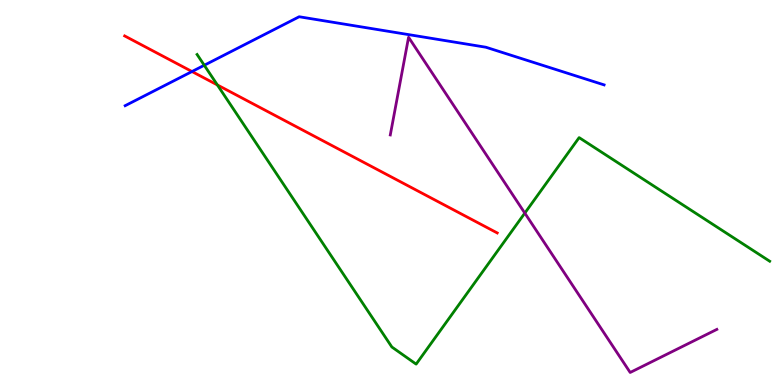[{'lines': ['blue', 'red'], 'intersections': [{'x': 2.48, 'y': 8.14}]}, {'lines': ['green', 'red'], 'intersections': [{'x': 2.8, 'y': 7.79}]}, {'lines': ['purple', 'red'], 'intersections': []}, {'lines': ['blue', 'green'], 'intersections': [{'x': 2.64, 'y': 8.3}]}, {'lines': ['blue', 'purple'], 'intersections': []}, {'lines': ['green', 'purple'], 'intersections': [{'x': 6.77, 'y': 4.46}]}]